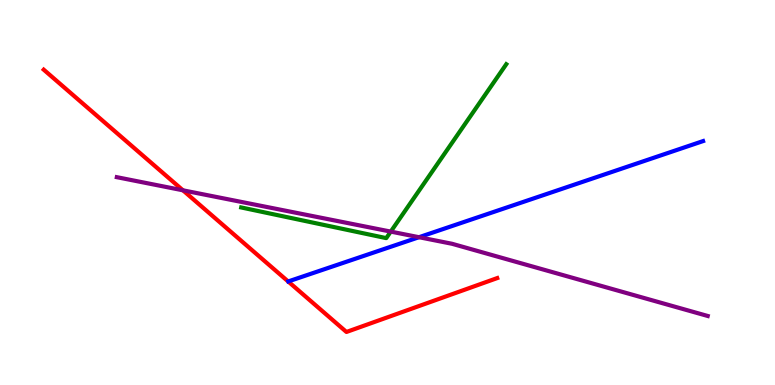[{'lines': ['blue', 'red'], 'intersections': []}, {'lines': ['green', 'red'], 'intersections': []}, {'lines': ['purple', 'red'], 'intersections': [{'x': 2.36, 'y': 5.06}]}, {'lines': ['blue', 'green'], 'intersections': []}, {'lines': ['blue', 'purple'], 'intersections': [{'x': 5.41, 'y': 3.84}]}, {'lines': ['green', 'purple'], 'intersections': [{'x': 5.04, 'y': 3.98}]}]